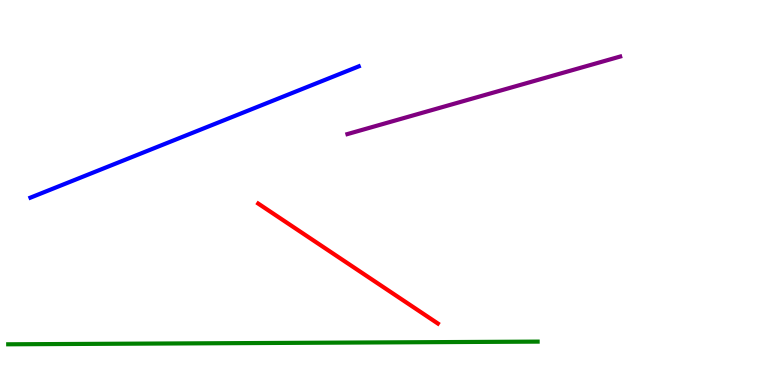[{'lines': ['blue', 'red'], 'intersections': []}, {'lines': ['green', 'red'], 'intersections': []}, {'lines': ['purple', 'red'], 'intersections': []}, {'lines': ['blue', 'green'], 'intersections': []}, {'lines': ['blue', 'purple'], 'intersections': []}, {'lines': ['green', 'purple'], 'intersections': []}]